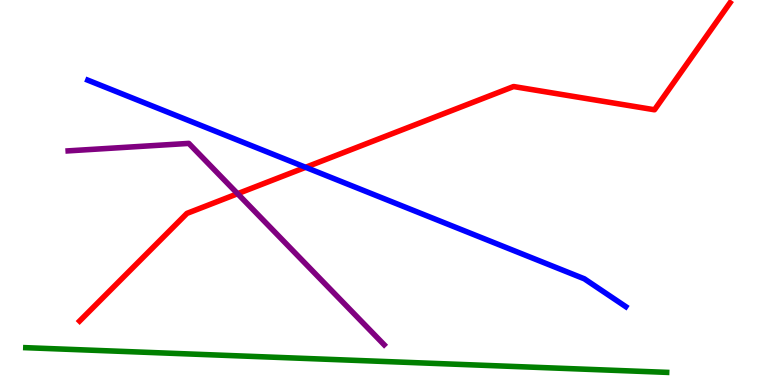[{'lines': ['blue', 'red'], 'intersections': [{'x': 3.94, 'y': 5.65}]}, {'lines': ['green', 'red'], 'intersections': []}, {'lines': ['purple', 'red'], 'intersections': [{'x': 3.07, 'y': 4.97}]}, {'lines': ['blue', 'green'], 'intersections': []}, {'lines': ['blue', 'purple'], 'intersections': []}, {'lines': ['green', 'purple'], 'intersections': []}]